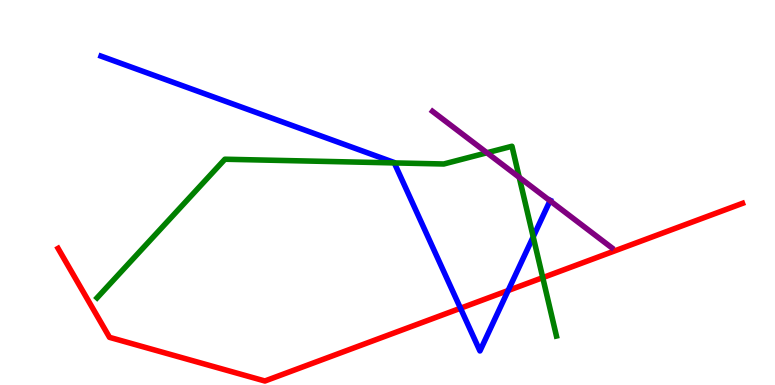[{'lines': ['blue', 'red'], 'intersections': [{'x': 5.94, 'y': 1.99}, {'x': 6.56, 'y': 2.45}]}, {'lines': ['green', 'red'], 'intersections': [{'x': 7.0, 'y': 2.79}]}, {'lines': ['purple', 'red'], 'intersections': []}, {'lines': ['blue', 'green'], 'intersections': [{'x': 5.09, 'y': 5.77}, {'x': 6.88, 'y': 3.85}]}, {'lines': ['blue', 'purple'], 'intersections': [{'x': 7.1, 'y': 4.79}]}, {'lines': ['green', 'purple'], 'intersections': [{'x': 6.28, 'y': 6.03}, {'x': 6.7, 'y': 5.39}]}]